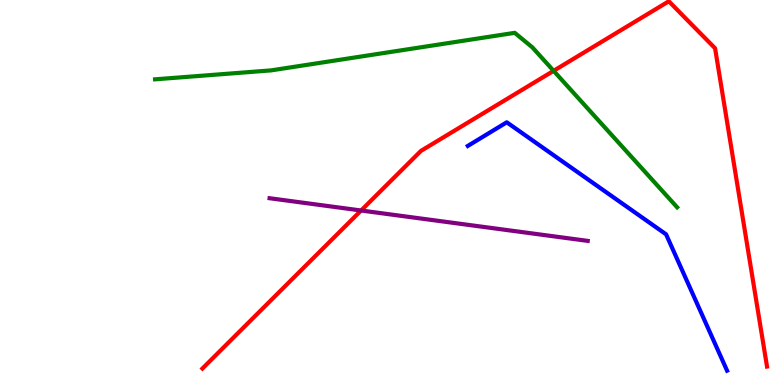[{'lines': ['blue', 'red'], 'intersections': []}, {'lines': ['green', 'red'], 'intersections': [{'x': 7.14, 'y': 8.16}]}, {'lines': ['purple', 'red'], 'intersections': [{'x': 4.66, 'y': 4.53}]}, {'lines': ['blue', 'green'], 'intersections': []}, {'lines': ['blue', 'purple'], 'intersections': []}, {'lines': ['green', 'purple'], 'intersections': []}]